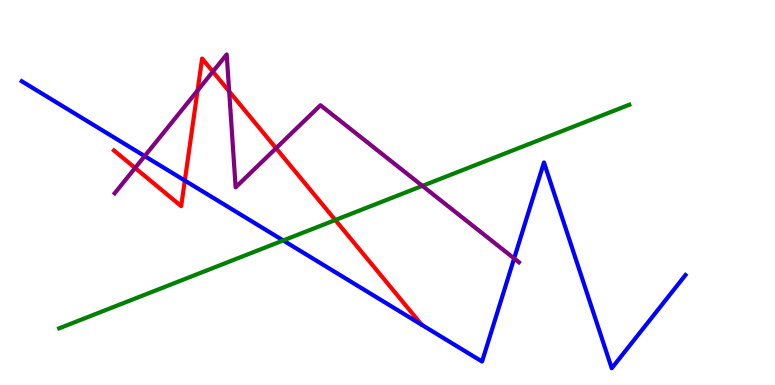[{'lines': ['blue', 'red'], 'intersections': [{'x': 2.38, 'y': 5.31}]}, {'lines': ['green', 'red'], 'intersections': [{'x': 4.33, 'y': 4.29}]}, {'lines': ['purple', 'red'], 'intersections': [{'x': 1.74, 'y': 5.64}, {'x': 2.55, 'y': 7.65}, {'x': 2.75, 'y': 8.14}, {'x': 2.96, 'y': 7.63}, {'x': 3.56, 'y': 6.15}]}, {'lines': ['blue', 'green'], 'intersections': [{'x': 3.65, 'y': 3.75}]}, {'lines': ['blue', 'purple'], 'intersections': [{'x': 1.87, 'y': 5.95}, {'x': 6.63, 'y': 3.29}]}, {'lines': ['green', 'purple'], 'intersections': [{'x': 5.45, 'y': 5.17}]}]